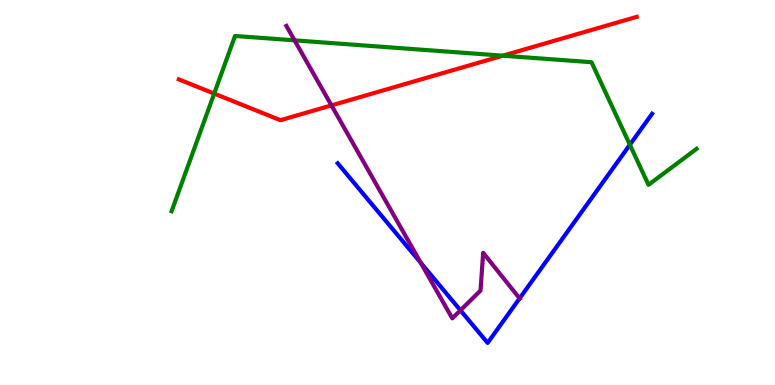[{'lines': ['blue', 'red'], 'intersections': []}, {'lines': ['green', 'red'], 'intersections': [{'x': 2.76, 'y': 7.57}, {'x': 6.49, 'y': 8.55}]}, {'lines': ['purple', 'red'], 'intersections': [{'x': 4.28, 'y': 7.26}]}, {'lines': ['blue', 'green'], 'intersections': [{'x': 8.13, 'y': 6.24}]}, {'lines': ['blue', 'purple'], 'intersections': [{'x': 5.43, 'y': 3.17}, {'x': 5.94, 'y': 1.94}, {'x': 6.7, 'y': 2.25}]}, {'lines': ['green', 'purple'], 'intersections': [{'x': 3.8, 'y': 8.95}]}]